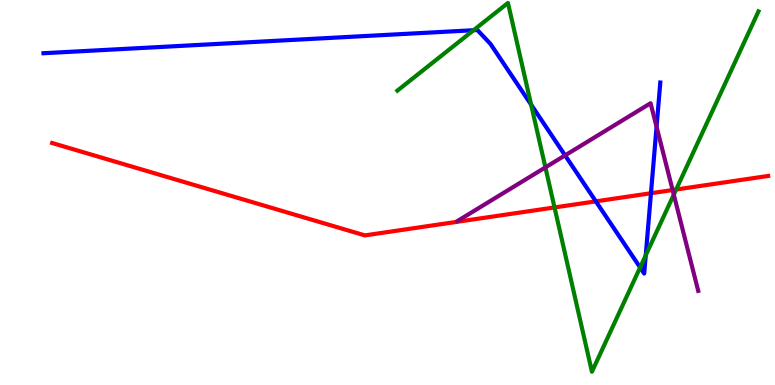[{'lines': ['blue', 'red'], 'intersections': [{'x': 7.69, 'y': 4.77}, {'x': 8.4, 'y': 4.98}]}, {'lines': ['green', 'red'], 'intersections': [{'x': 7.16, 'y': 4.61}, {'x': 8.72, 'y': 5.08}]}, {'lines': ['purple', 'red'], 'intersections': [{'x': 8.68, 'y': 5.06}]}, {'lines': ['blue', 'green'], 'intersections': [{'x': 6.11, 'y': 9.21}, {'x': 6.85, 'y': 7.28}, {'x': 8.26, 'y': 3.05}, {'x': 8.33, 'y': 3.37}]}, {'lines': ['blue', 'purple'], 'intersections': [{'x': 7.29, 'y': 5.96}, {'x': 8.47, 'y': 6.71}]}, {'lines': ['green', 'purple'], 'intersections': [{'x': 7.04, 'y': 5.65}, {'x': 8.69, 'y': 4.94}]}]